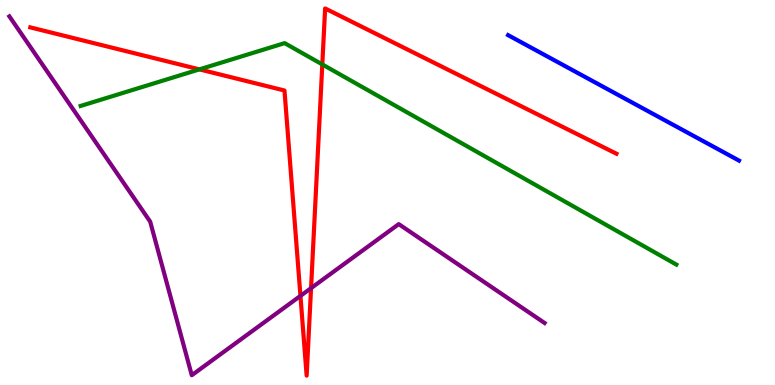[{'lines': ['blue', 'red'], 'intersections': []}, {'lines': ['green', 'red'], 'intersections': [{'x': 2.57, 'y': 8.2}, {'x': 4.16, 'y': 8.33}]}, {'lines': ['purple', 'red'], 'intersections': [{'x': 3.88, 'y': 2.31}, {'x': 4.01, 'y': 2.52}]}, {'lines': ['blue', 'green'], 'intersections': []}, {'lines': ['blue', 'purple'], 'intersections': []}, {'lines': ['green', 'purple'], 'intersections': []}]